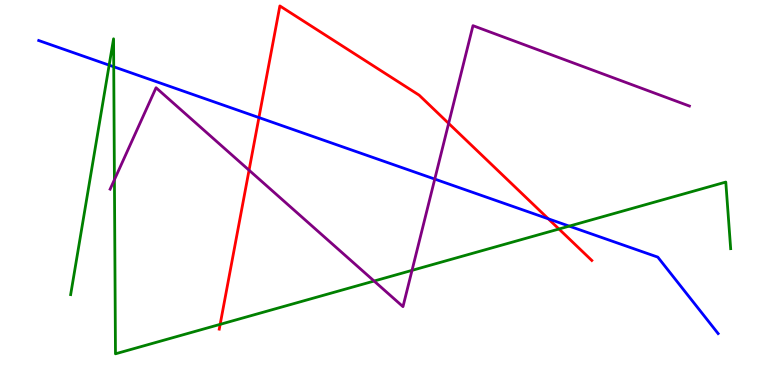[{'lines': ['blue', 'red'], 'intersections': [{'x': 3.34, 'y': 6.95}, {'x': 7.07, 'y': 4.32}]}, {'lines': ['green', 'red'], 'intersections': [{'x': 2.84, 'y': 1.58}, {'x': 7.21, 'y': 4.05}]}, {'lines': ['purple', 'red'], 'intersections': [{'x': 3.21, 'y': 5.58}, {'x': 5.79, 'y': 6.79}]}, {'lines': ['blue', 'green'], 'intersections': [{'x': 1.41, 'y': 8.31}, {'x': 1.47, 'y': 8.27}, {'x': 7.34, 'y': 4.13}]}, {'lines': ['blue', 'purple'], 'intersections': [{'x': 5.61, 'y': 5.35}]}, {'lines': ['green', 'purple'], 'intersections': [{'x': 1.48, 'y': 5.33}, {'x': 4.83, 'y': 2.7}, {'x': 5.32, 'y': 2.98}]}]